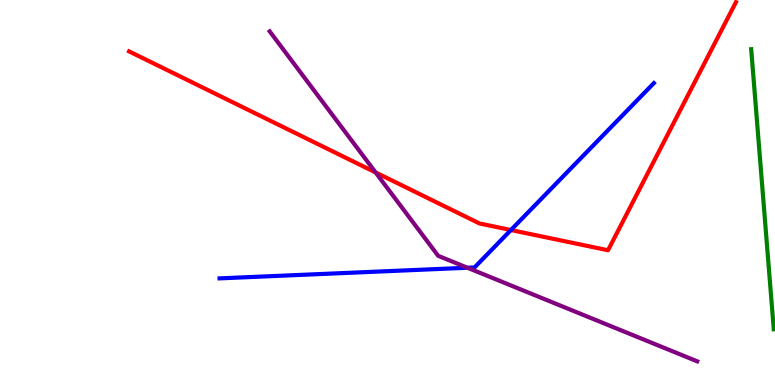[{'lines': ['blue', 'red'], 'intersections': [{'x': 6.59, 'y': 4.03}]}, {'lines': ['green', 'red'], 'intersections': []}, {'lines': ['purple', 'red'], 'intersections': [{'x': 4.85, 'y': 5.52}]}, {'lines': ['blue', 'green'], 'intersections': []}, {'lines': ['blue', 'purple'], 'intersections': [{'x': 6.03, 'y': 3.05}]}, {'lines': ['green', 'purple'], 'intersections': []}]